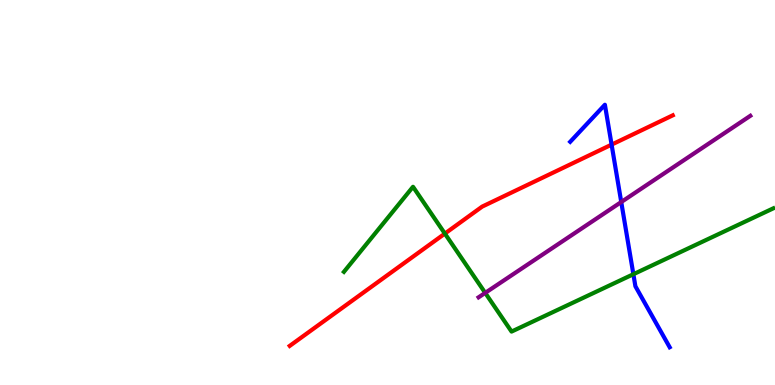[{'lines': ['blue', 'red'], 'intersections': [{'x': 7.89, 'y': 6.24}]}, {'lines': ['green', 'red'], 'intersections': [{'x': 5.74, 'y': 3.93}]}, {'lines': ['purple', 'red'], 'intersections': []}, {'lines': ['blue', 'green'], 'intersections': [{'x': 8.17, 'y': 2.88}]}, {'lines': ['blue', 'purple'], 'intersections': [{'x': 8.02, 'y': 4.75}]}, {'lines': ['green', 'purple'], 'intersections': [{'x': 6.26, 'y': 2.39}]}]